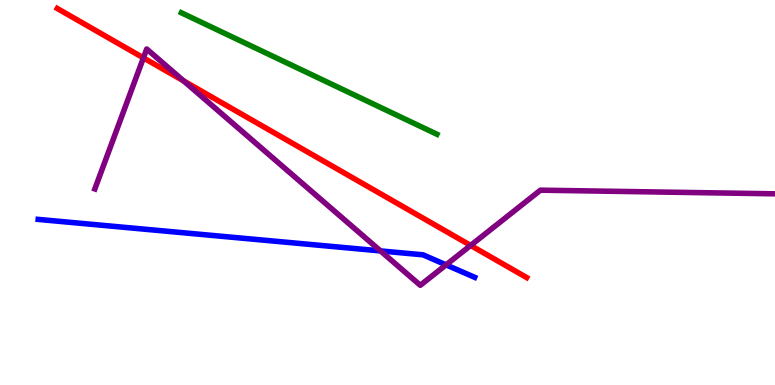[{'lines': ['blue', 'red'], 'intersections': []}, {'lines': ['green', 'red'], 'intersections': []}, {'lines': ['purple', 'red'], 'intersections': [{'x': 1.85, 'y': 8.5}, {'x': 2.37, 'y': 7.9}, {'x': 6.07, 'y': 3.63}]}, {'lines': ['blue', 'green'], 'intersections': []}, {'lines': ['blue', 'purple'], 'intersections': [{'x': 4.91, 'y': 3.48}, {'x': 5.76, 'y': 3.12}]}, {'lines': ['green', 'purple'], 'intersections': []}]